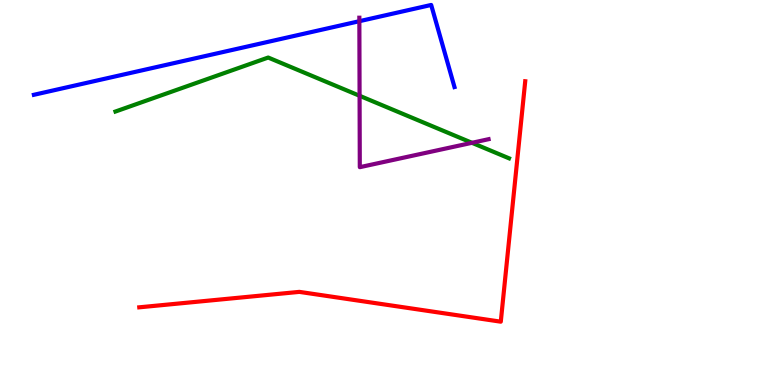[{'lines': ['blue', 'red'], 'intersections': []}, {'lines': ['green', 'red'], 'intersections': []}, {'lines': ['purple', 'red'], 'intersections': []}, {'lines': ['blue', 'green'], 'intersections': []}, {'lines': ['blue', 'purple'], 'intersections': [{'x': 4.64, 'y': 9.45}]}, {'lines': ['green', 'purple'], 'intersections': [{'x': 4.64, 'y': 7.51}, {'x': 6.09, 'y': 6.29}]}]